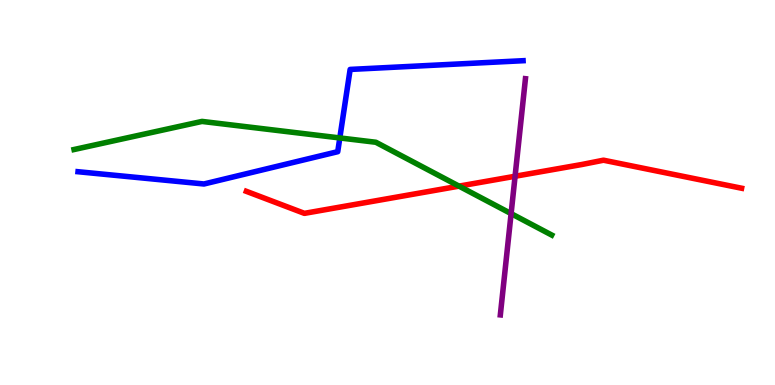[{'lines': ['blue', 'red'], 'intersections': []}, {'lines': ['green', 'red'], 'intersections': [{'x': 5.92, 'y': 5.17}]}, {'lines': ['purple', 'red'], 'intersections': [{'x': 6.65, 'y': 5.42}]}, {'lines': ['blue', 'green'], 'intersections': [{'x': 4.38, 'y': 6.42}]}, {'lines': ['blue', 'purple'], 'intersections': []}, {'lines': ['green', 'purple'], 'intersections': [{'x': 6.59, 'y': 4.45}]}]